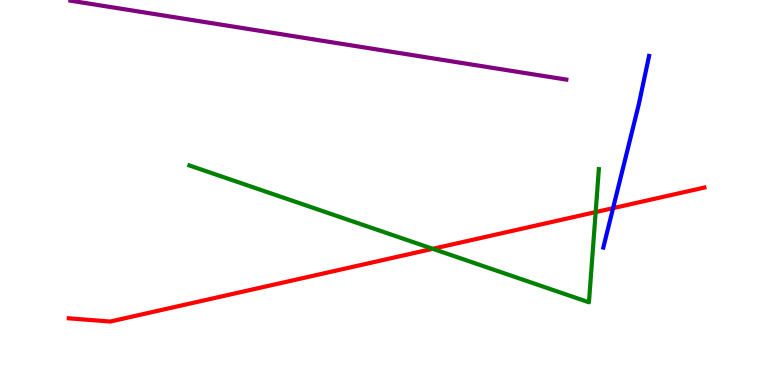[{'lines': ['blue', 'red'], 'intersections': [{'x': 7.91, 'y': 4.59}]}, {'lines': ['green', 'red'], 'intersections': [{'x': 5.58, 'y': 3.54}, {'x': 7.69, 'y': 4.49}]}, {'lines': ['purple', 'red'], 'intersections': []}, {'lines': ['blue', 'green'], 'intersections': []}, {'lines': ['blue', 'purple'], 'intersections': []}, {'lines': ['green', 'purple'], 'intersections': []}]